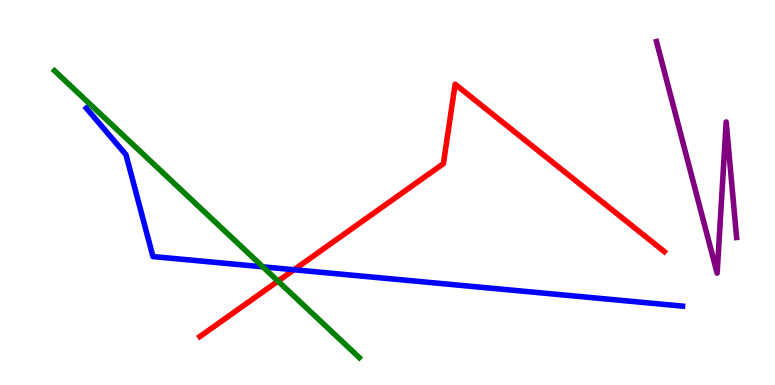[{'lines': ['blue', 'red'], 'intersections': [{'x': 3.79, 'y': 2.99}]}, {'lines': ['green', 'red'], 'intersections': [{'x': 3.59, 'y': 2.7}]}, {'lines': ['purple', 'red'], 'intersections': []}, {'lines': ['blue', 'green'], 'intersections': [{'x': 3.39, 'y': 3.07}]}, {'lines': ['blue', 'purple'], 'intersections': []}, {'lines': ['green', 'purple'], 'intersections': []}]